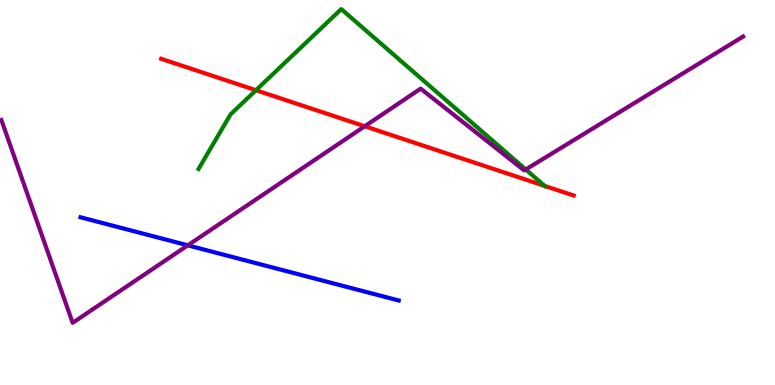[{'lines': ['blue', 'red'], 'intersections': []}, {'lines': ['green', 'red'], 'intersections': [{'x': 3.3, 'y': 7.66}, {'x': 7.03, 'y': 5.17}]}, {'lines': ['purple', 'red'], 'intersections': [{'x': 4.71, 'y': 6.72}]}, {'lines': ['blue', 'green'], 'intersections': []}, {'lines': ['blue', 'purple'], 'intersections': [{'x': 2.42, 'y': 3.63}]}, {'lines': ['green', 'purple'], 'intersections': [{'x': 6.78, 'y': 5.6}]}]